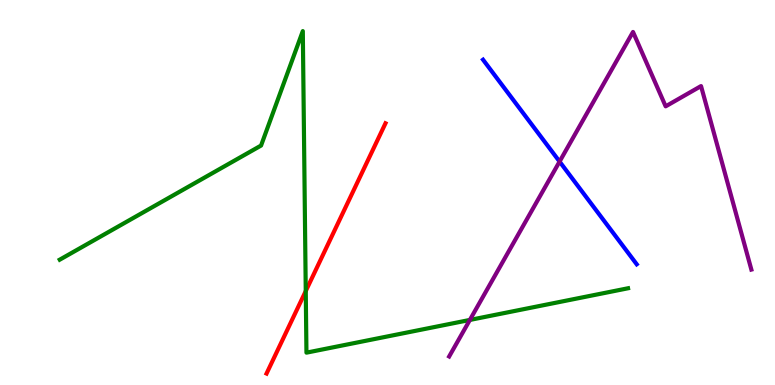[{'lines': ['blue', 'red'], 'intersections': []}, {'lines': ['green', 'red'], 'intersections': [{'x': 3.95, 'y': 2.44}]}, {'lines': ['purple', 'red'], 'intersections': []}, {'lines': ['blue', 'green'], 'intersections': []}, {'lines': ['blue', 'purple'], 'intersections': [{'x': 7.22, 'y': 5.8}]}, {'lines': ['green', 'purple'], 'intersections': [{'x': 6.06, 'y': 1.69}]}]